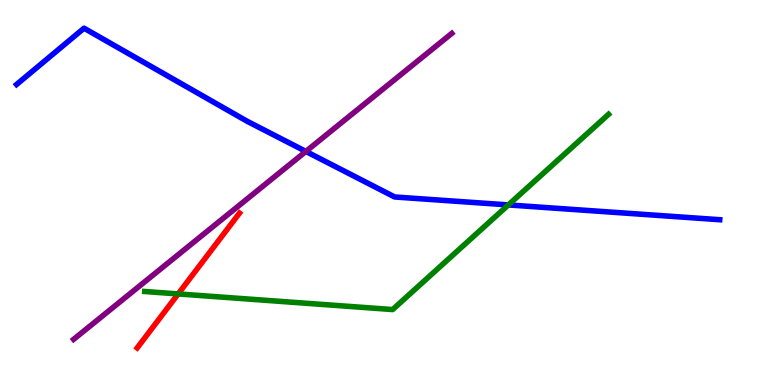[{'lines': ['blue', 'red'], 'intersections': []}, {'lines': ['green', 'red'], 'intersections': [{'x': 2.3, 'y': 2.37}]}, {'lines': ['purple', 'red'], 'intersections': []}, {'lines': ['blue', 'green'], 'intersections': [{'x': 6.56, 'y': 4.68}]}, {'lines': ['blue', 'purple'], 'intersections': [{'x': 3.95, 'y': 6.07}]}, {'lines': ['green', 'purple'], 'intersections': []}]